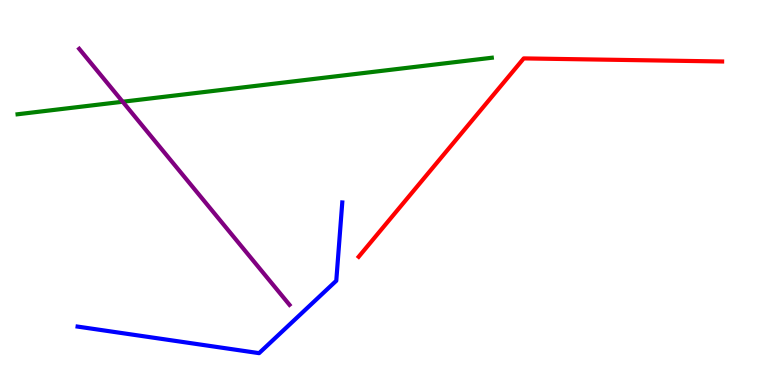[{'lines': ['blue', 'red'], 'intersections': []}, {'lines': ['green', 'red'], 'intersections': []}, {'lines': ['purple', 'red'], 'intersections': []}, {'lines': ['blue', 'green'], 'intersections': []}, {'lines': ['blue', 'purple'], 'intersections': []}, {'lines': ['green', 'purple'], 'intersections': [{'x': 1.58, 'y': 7.36}]}]